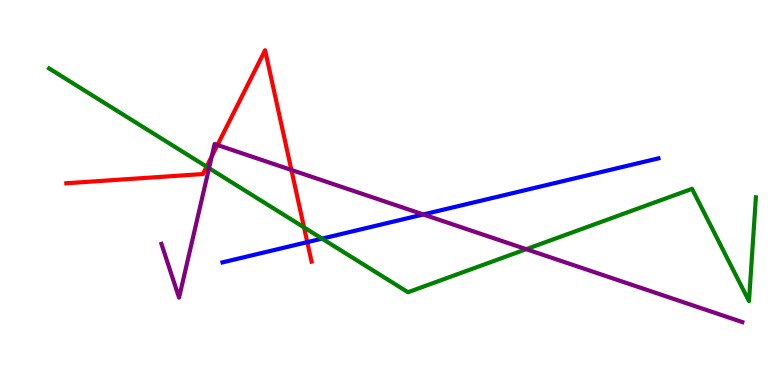[{'lines': ['blue', 'red'], 'intersections': [{'x': 3.96, 'y': 3.71}]}, {'lines': ['green', 'red'], 'intersections': [{'x': 2.67, 'y': 5.67}, {'x': 3.92, 'y': 4.09}]}, {'lines': ['purple', 'red'], 'intersections': [{'x': 2.73, 'y': 5.94}, {'x': 2.81, 'y': 6.23}, {'x': 3.76, 'y': 5.59}]}, {'lines': ['blue', 'green'], 'intersections': [{'x': 4.16, 'y': 3.8}]}, {'lines': ['blue', 'purple'], 'intersections': [{'x': 5.46, 'y': 4.43}]}, {'lines': ['green', 'purple'], 'intersections': [{'x': 2.7, 'y': 5.63}, {'x': 6.79, 'y': 3.53}]}]